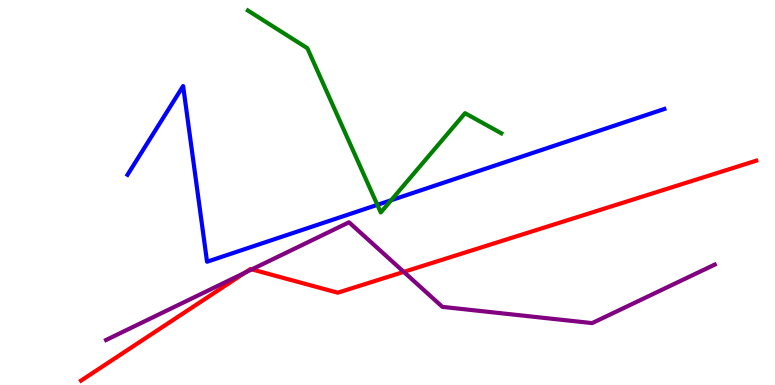[{'lines': ['blue', 'red'], 'intersections': []}, {'lines': ['green', 'red'], 'intersections': []}, {'lines': ['purple', 'red'], 'intersections': [{'x': 3.16, 'y': 2.92}, {'x': 3.25, 'y': 3.0}, {'x': 5.21, 'y': 2.94}]}, {'lines': ['blue', 'green'], 'intersections': [{'x': 4.87, 'y': 4.68}, {'x': 5.05, 'y': 4.8}]}, {'lines': ['blue', 'purple'], 'intersections': []}, {'lines': ['green', 'purple'], 'intersections': []}]